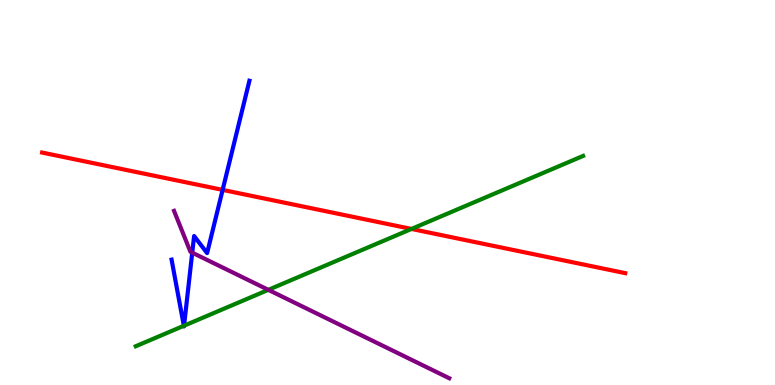[{'lines': ['blue', 'red'], 'intersections': [{'x': 2.87, 'y': 5.07}]}, {'lines': ['green', 'red'], 'intersections': [{'x': 5.31, 'y': 4.05}]}, {'lines': ['purple', 'red'], 'intersections': []}, {'lines': ['blue', 'green'], 'intersections': [{'x': 2.37, 'y': 1.54}, {'x': 2.37, 'y': 1.54}]}, {'lines': ['blue', 'purple'], 'intersections': [{'x': 2.48, 'y': 3.44}]}, {'lines': ['green', 'purple'], 'intersections': [{'x': 3.46, 'y': 2.47}]}]